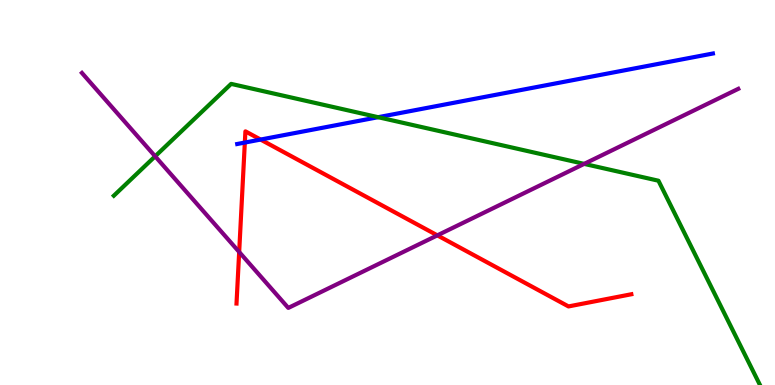[{'lines': ['blue', 'red'], 'intersections': [{'x': 3.16, 'y': 6.3}, {'x': 3.36, 'y': 6.38}]}, {'lines': ['green', 'red'], 'intersections': []}, {'lines': ['purple', 'red'], 'intersections': [{'x': 3.09, 'y': 3.46}, {'x': 5.64, 'y': 3.89}]}, {'lines': ['blue', 'green'], 'intersections': [{'x': 4.88, 'y': 6.96}]}, {'lines': ['blue', 'purple'], 'intersections': []}, {'lines': ['green', 'purple'], 'intersections': [{'x': 2.0, 'y': 5.94}, {'x': 7.54, 'y': 5.74}]}]